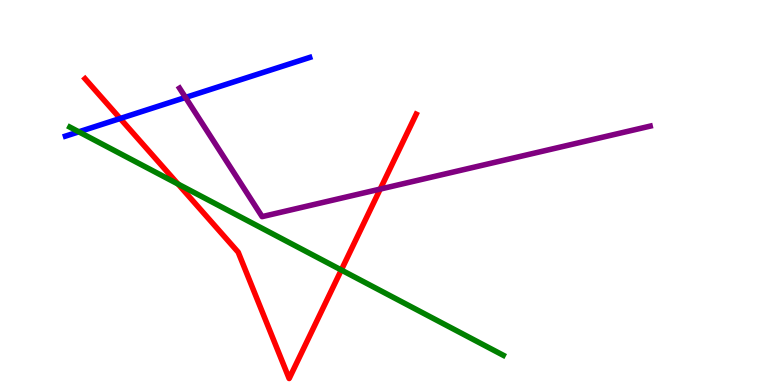[{'lines': ['blue', 'red'], 'intersections': [{'x': 1.55, 'y': 6.92}]}, {'lines': ['green', 'red'], 'intersections': [{'x': 2.3, 'y': 5.22}, {'x': 4.4, 'y': 2.99}]}, {'lines': ['purple', 'red'], 'intersections': [{'x': 4.91, 'y': 5.09}]}, {'lines': ['blue', 'green'], 'intersections': [{'x': 1.02, 'y': 6.58}]}, {'lines': ['blue', 'purple'], 'intersections': [{'x': 2.39, 'y': 7.47}]}, {'lines': ['green', 'purple'], 'intersections': []}]